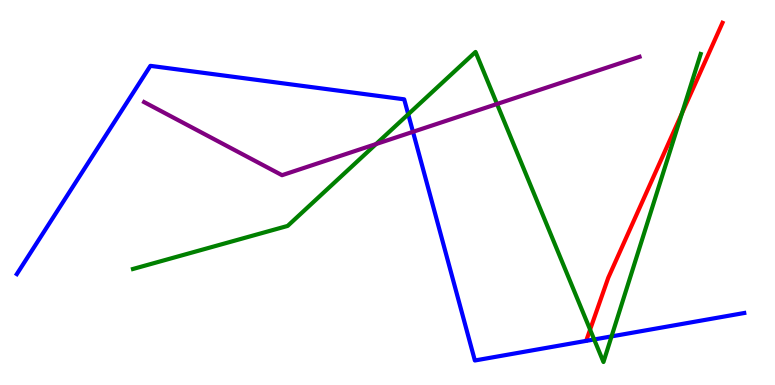[{'lines': ['blue', 'red'], 'intersections': []}, {'lines': ['green', 'red'], 'intersections': [{'x': 7.61, 'y': 1.44}, {'x': 8.8, 'y': 7.06}]}, {'lines': ['purple', 'red'], 'intersections': []}, {'lines': ['blue', 'green'], 'intersections': [{'x': 5.27, 'y': 7.03}, {'x': 7.67, 'y': 1.18}, {'x': 7.89, 'y': 1.26}]}, {'lines': ['blue', 'purple'], 'intersections': [{'x': 5.33, 'y': 6.58}]}, {'lines': ['green', 'purple'], 'intersections': [{'x': 4.85, 'y': 6.26}, {'x': 6.41, 'y': 7.3}]}]